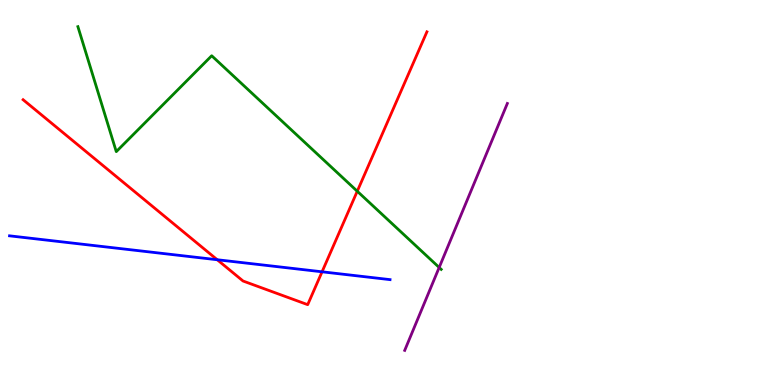[{'lines': ['blue', 'red'], 'intersections': [{'x': 2.8, 'y': 3.25}, {'x': 4.16, 'y': 2.94}]}, {'lines': ['green', 'red'], 'intersections': [{'x': 4.61, 'y': 5.03}]}, {'lines': ['purple', 'red'], 'intersections': []}, {'lines': ['blue', 'green'], 'intersections': []}, {'lines': ['blue', 'purple'], 'intersections': []}, {'lines': ['green', 'purple'], 'intersections': [{'x': 5.67, 'y': 3.05}]}]